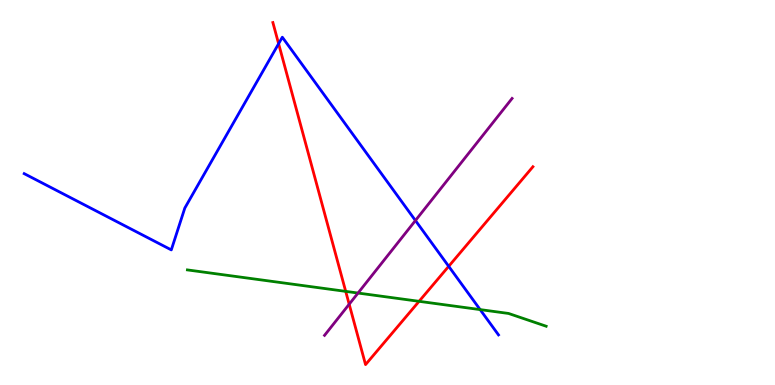[{'lines': ['blue', 'red'], 'intersections': [{'x': 3.59, 'y': 8.86}, {'x': 5.79, 'y': 3.08}]}, {'lines': ['green', 'red'], 'intersections': [{'x': 4.46, 'y': 2.43}, {'x': 5.41, 'y': 2.17}]}, {'lines': ['purple', 'red'], 'intersections': [{'x': 4.51, 'y': 2.1}]}, {'lines': ['blue', 'green'], 'intersections': [{'x': 6.2, 'y': 1.96}]}, {'lines': ['blue', 'purple'], 'intersections': [{'x': 5.36, 'y': 4.27}]}, {'lines': ['green', 'purple'], 'intersections': [{'x': 4.62, 'y': 2.39}]}]